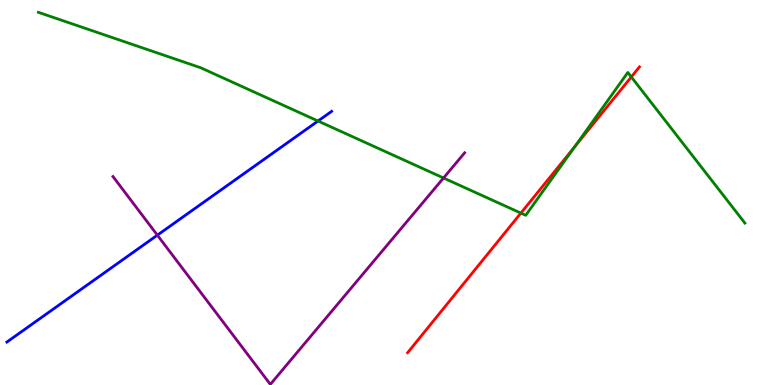[{'lines': ['blue', 'red'], 'intersections': []}, {'lines': ['green', 'red'], 'intersections': [{'x': 6.72, 'y': 4.46}, {'x': 7.42, 'y': 6.2}, {'x': 8.15, 'y': 8.0}]}, {'lines': ['purple', 'red'], 'intersections': []}, {'lines': ['blue', 'green'], 'intersections': [{'x': 4.1, 'y': 6.86}]}, {'lines': ['blue', 'purple'], 'intersections': [{'x': 2.03, 'y': 3.89}]}, {'lines': ['green', 'purple'], 'intersections': [{'x': 5.72, 'y': 5.38}]}]